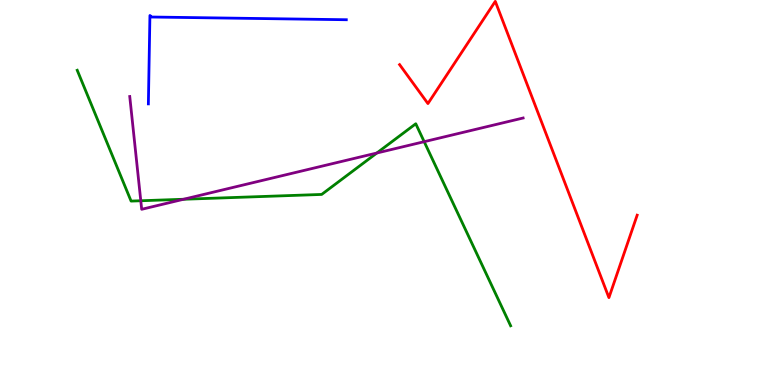[{'lines': ['blue', 'red'], 'intersections': []}, {'lines': ['green', 'red'], 'intersections': []}, {'lines': ['purple', 'red'], 'intersections': []}, {'lines': ['blue', 'green'], 'intersections': []}, {'lines': ['blue', 'purple'], 'intersections': []}, {'lines': ['green', 'purple'], 'intersections': [{'x': 1.82, 'y': 4.79}, {'x': 2.37, 'y': 4.82}, {'x': 4.86, 'y': 6.03}, {'x': 5.47, 'y': 6.32}]}]